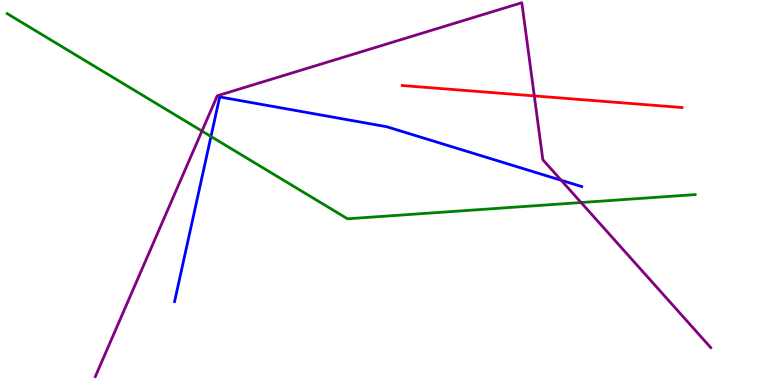[{'lines': ['blue', 'red'], 'intersections': []}, {'lines': ['green', 'red'], 'intersections': []}, {'lines': ['purple', 'red'], 'intersections': [{'x': 6.89, 'y': 7.51}]}, {'lines': ['blue', 'green'], 'intersections': [{'x': 2.72, 'y': 6.46}]}, {'lines': ['blue', 'purple'], 'intersections': [{'x': 7.24, 'y': 5.32}]}, {'lines': ['green', 'purple'], 'intersections': [{'x': 2.61, 'y': 6.6}, {'x': 7.5, 'y': 4.74}]}]